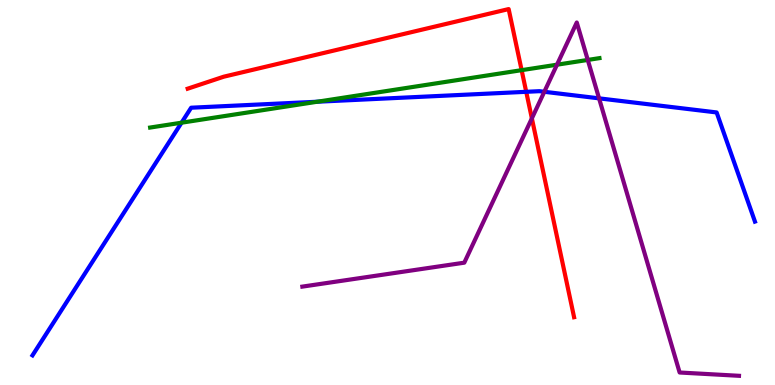[{'lines': ['blue', 'red'], 'intersections': [{'x': 6.79, 'y': 7.62}]}, {'lines': ['green', 'red'], 'intersections': [{'x': 6.73, 'y': 8.18}]}, {'lines': ['purple', 'red'], 'intersections': [{'x': 6.86, 'y': 6.93}]}, {'lines': ['blue', 'green'], 'intersections': [{'x': 2.34, 'y': 6.81}, {'x': 4.09, 'y': 7.36}]}, {'lines': ['blue', 'purple'], 'intersections': [{'x': 7.02, 'y': 7.62}, {'x': 7.73, 'y': 7.45}]}, {'lines': ['green', 'purple'], 'intersections': [{'x': 7.19, 'y': 8.32}, {'x': 7.58, 'y': 8.44}]}]